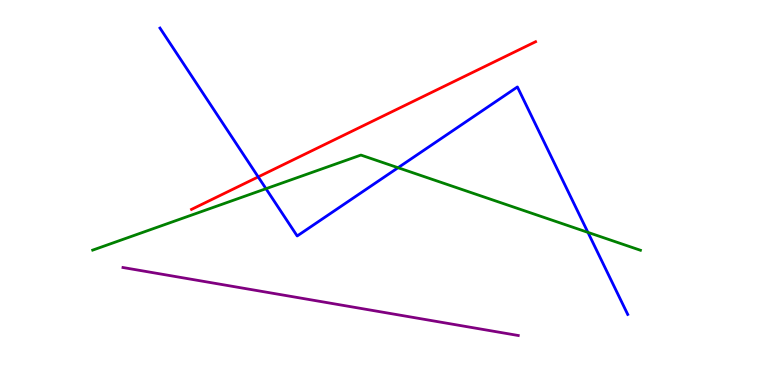[{'lines': ['blue', 'red'], 'intersections': [{'x': 3.33, 'y': 5.41}]}, {'lines': ['green', 'red'], 'intersections': []}, {'lines': ['purple', 'red'], 'intersections': []}, {'lines': ['blue', 'green'], 'intersections': [{'x': 3.43, 'y': 5.1}, {'x': 5.14, 'y': 5.64}, {'x': 7.59, 'y': 3.96}]}, {'lines': ['blue', 'purple'], 'intersections': []}, {'lines': ['green', 'purple'], 'intersections': []}]